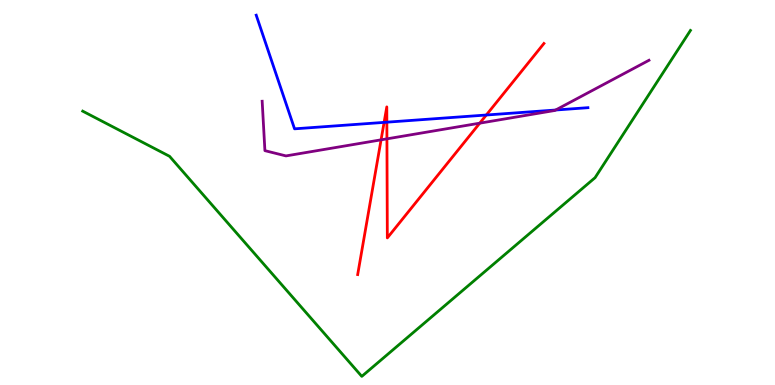[{'lines': ['blue', 'red'], 'intersections': [{'x': 4.96, 'y': 6.82}, {'x': 4.99, 'y': 6.83}, {'x': 6.27, 'y': 7.01}]}, {'lines': ['green', 'red'], 'intersections': []}, {'lines': ['purple', 'red'], 'intersections': [{'x': 4.92, 'y': 6.37}, {'x': 4.99, 'y': 6.39}, {'x': 6.19, 'y': 6.8}]}, {'lines': ['blue', 'green'], 'intersections': []}, {'lines': ['blue', 'purple'], 'intersections': [{'x': 7.17, 'y': 7.14}]}, {'lines': ['green', 'purple'], 'intersections': []}]